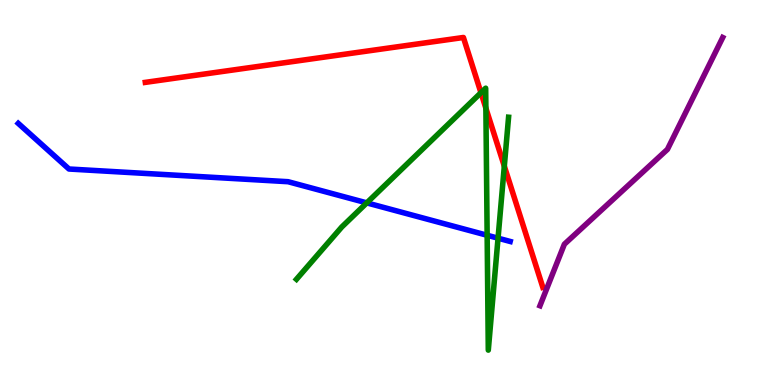[{'lines': ['blue', 'red'], 'intersections': []}, {'lines': ['green', 'red'], 'intersections': [{'x': 6.21, 'y': 7.59}, {'x': 6.27, 'y': 7.19}, {'x': 6.51, 'y': 5.68}]}, {'lines': ['purple', 'red'], 'intersections': []}, {'lines': ['blue', 'green'], 'intersections': [{'x': 4.73, 'y': 4.73}, {'x': 6.29, 'y': 3.89}, {'x': 6.43, 'y': 3.81}]}, {'lines': ['blue', 'purple'], 'intersections': []}, {'lines': ['green', 'purple'], 'intersections': []}]